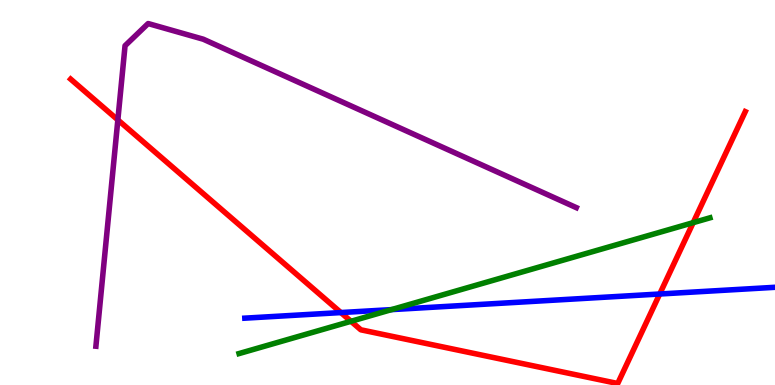[{'lines': ['blue', 'red'], 'intersections': [{'x': 4.4, 'y': 1.88}, {'x': 8.51, 'y': 2.36}]}, {'lines': ['green', 'red'], 'intersections': [{'x': 4.53, 'y': 1.65}, {'x': 8.94, 'y': 4.22}]}, {'lines': ['purple', 'red'], 'intersections': [{'x': 1.52, 'y': 6.89}]}, {'lines': ['blue', 'green'], 'intersections': [{'x': 5.05, 'y': 1.96}]}, {'lines': ['blue', 'purple'], 'intersections': []}, {'lines': ['green', 'purple'], 'intersections': []}]